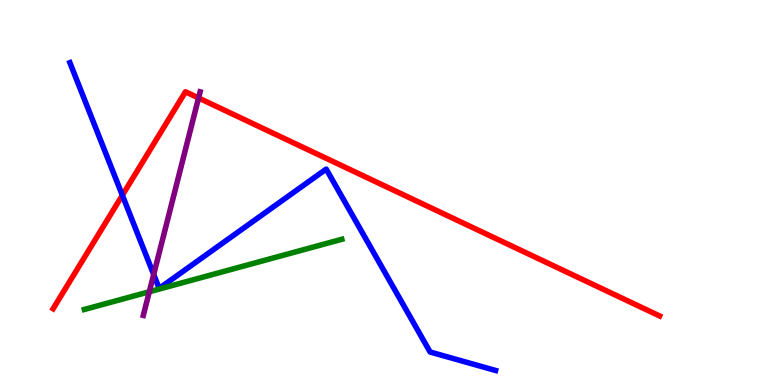[{'lines': ['blue', 'red'], 'intersections': [{'x': 1.58, 'y': 4.93}]}, {'lines': ['green', 'red'], 'intersections': []}, {'lines': ['purple', 'red'], 'intersections': [{'x': 2.56, 'y': 7.46}]}, {'lines': ['blue', 'green'], 'intersections': []}, {'lines': ['blue', 'purple'], 'intersections': [{'x': 1.98, 'y': 2.87}]}, {'lines': ['green', 'purple'], 'intersections': [{'x': 1.93, 'y': 2.42}]}]